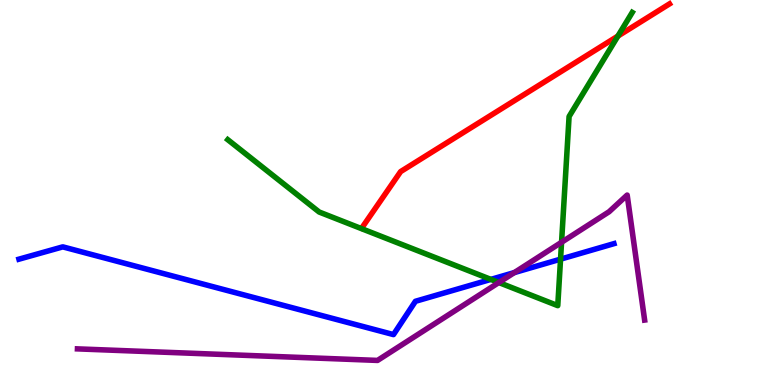[{'lines': ['blue', 'red'], 'intersections': []}, {'lines': ['green', 'red'], 'intersections': [{'x': 7.97, 'y': 9.06}]}, {'lines': ['purple', 'red'], 'intersections': []}, {'lines': ['blue', 'green'], 'intersections': [{'x': 6.33, 'y': 2.74}, {'x': 7.23, 'y': 3.27}]}, {'lines': ['blue', 'purple'], 'intersections': [{'x': 6.64, 'y': 2.92}]}, {'lines': ['green', 'purple'], 'intersections': [{'x': 6.44, 'y': 2.66}, {'x': 7.25, 'y': 3.71}]}]